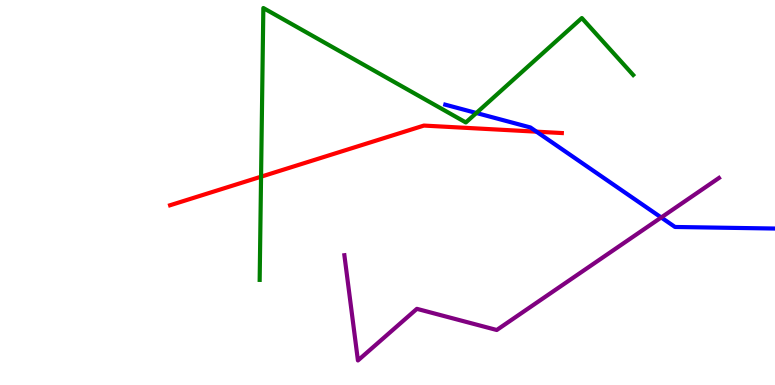[{'lines': ['blue', 'red'], 'intersections': [{'x': 6.92, 'y': 6.58}]}, {'lines': ['green', 'red'], 'intersections': [{'x': 3.37, 'y': 5.41}]}, {'lines': ['purple', 'red'], 'intersections': []}, {'lines': ['blue', 'green'], 'intersections': [{'x': 6.15, 'y': 7.07}]}, {'lines': ['blue', 'purple'], 'intersections': [{'x': 8.53, 'y': 4.35}]}, {'lines': ['green', 'purple'], 'intersections': []}]